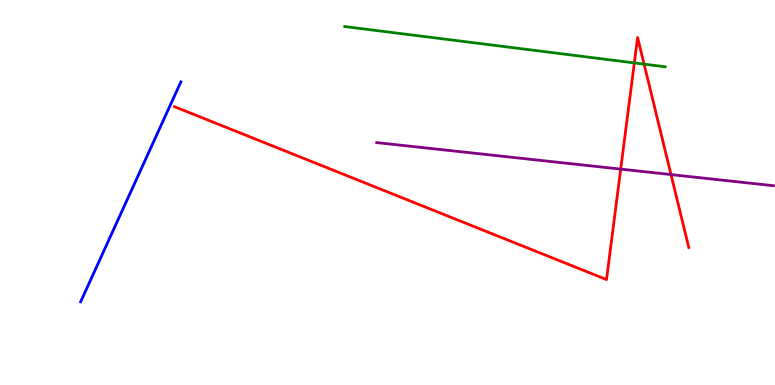[{'lines': ['blue', 'red'], 'intersections': []}, {'lines': ['green', 'red'], 'intersections': [{'x': 8.18, 'y': 8.37}, {'x': 8.31, 'y': 8.33}]}, {'lines': ['purple', 'red'], 'intersections': [{'x': 8.01, 'y': 5.61}, {'x': 8.66, 'y': 5.47}]}, {'lines': ['blue', 'green'], 'intersections': []}, {'lines': ['blue', 'purple'], 'intersections': []}, {'lines': ['green', 'purple'], 'intersections': []}]